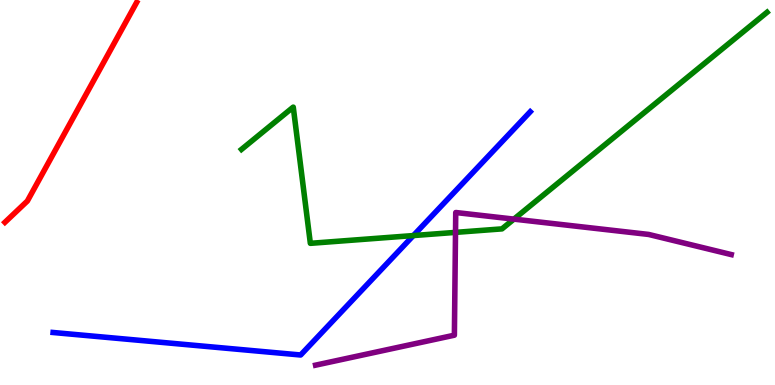[{'lines': ['blue', 'red'], 'intersections': []}, {'lines': ['green', 'red'], 'intersections': []}, {'lines': ['purple', 'red'], 'intersections': []}, {'lines': ['blue', 'green'], 'intersections': [{'x': 5.33, 'y': 3.88}]}, {'lines': ['blue', 'purple'], 'intersections': []}, {'lines': ['green', 'purple'], 'intersections': [{'x': 5.88, 'y': 3.96}, {'x': 6.63, 'y': 4.31}]}]